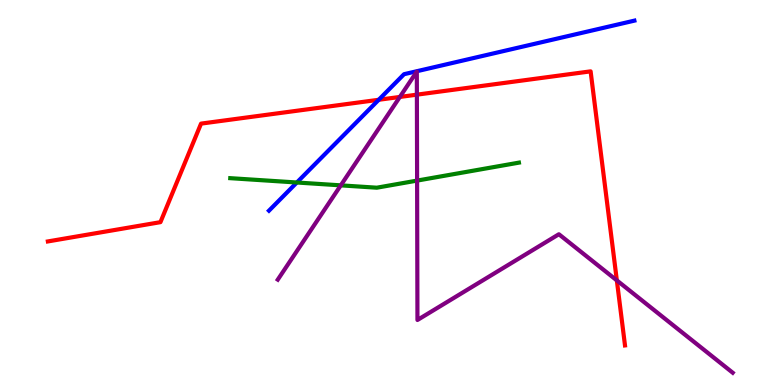[{'lines': ['blue', 'red'], 'intersections': [{'x': 4.89, 'y': 7.41}]}, {'lines': ['green', 'red'], 'intersections': []}, {'lines': ['purple', 'red'], 'intersections': [{'x': 5.16, 'y': 7.48}, {'x': 5.38, 'y': 7.54}, {'x': 7.96, 'y': 2.72}]}, {'lines': ['blue', 'green'], 'intersections': [{'x': 3.83, 'y': 5.26}]}, {'lines': ['blue', 'purple'], 'intersections': []}, {'lines': ['green', 'purple'], 'intersections': [{'x': 4.4, 'y': 5.19}, {'x': 5.38, 'y': 5.31}]}]